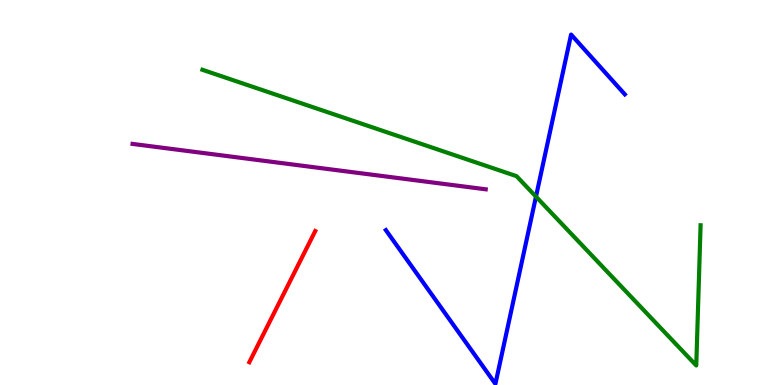[{'lines': ['blue', 'red'], 'intersections': []}, {'lines': ['green', 'red'], 'intersections': []}, {'lines': ['purple', 'red'], 'intersections': []}, {'lines': ['blue', 'green'], 'intersections': [{'x': 6.92, 'y': 4.89}]}, {'lines': ['blue', 'purple'], 'intersections': []}, {'lines': ['green', 'purple'], 'intersections': []}]